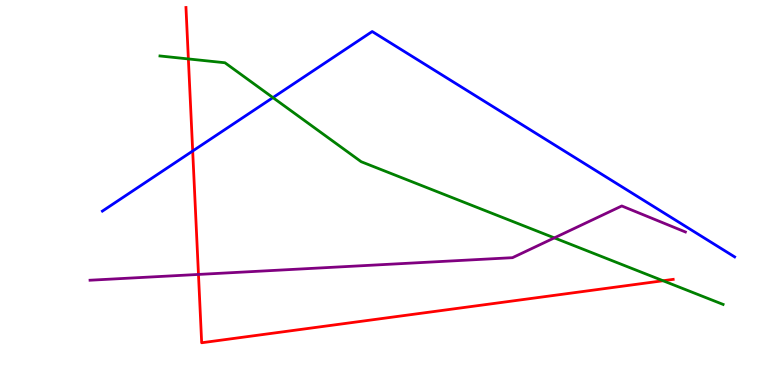[{'lines': ['blue', 'red'], 'intersections': [{'x': 2.49, 'y': 6.08}]}, {'lines': ['green', 'red'], 'intersections': [{'x': 2.43, 'y': 8.47}, {'x': 8.56, 'y': 2.71}]}, {'lines': ['purple', 'red'], 'intersections': [{'x': 2.56, 'y': 2.87}]}, {'lines': ['blue', 'green'], 'intersections': [{'x': 3.52, 'y': 7.46}]}, {'lines': ['blue', 'purple'], 'intersections': []}, {'lines': ['green', 'purple'], 'intersections': [{'x': 7.15, 'y': 3.82}]}]